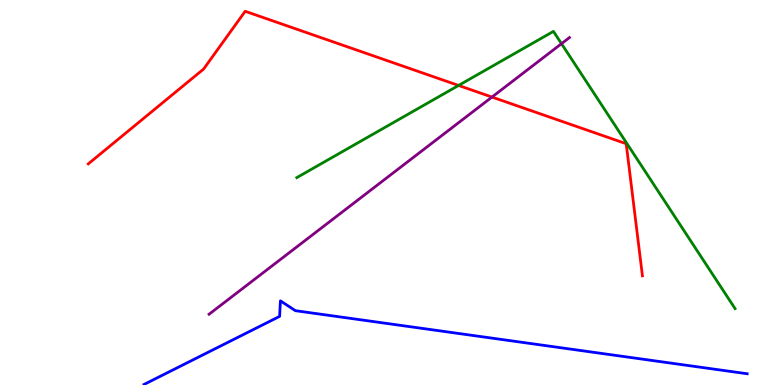[{'lines': ['blue', 'red'], 'intersections': []}, {'lines': ['green', 'red'], 'intersections': [{'x': 5.92, 'y': 7.78}]}, {'lines': ['purple', 'red'], 'intersections': [{'x': 6.35, 'y': 7.48}]}, {'lines': ['blue', 'green'], 'intersections': []}, {'lines': ['blue', 'purple'], 'intersections': []}, {'lines': ['green', 'purple'], 'intersections': [{'x': 7.25, 'y': 8.87}]}]